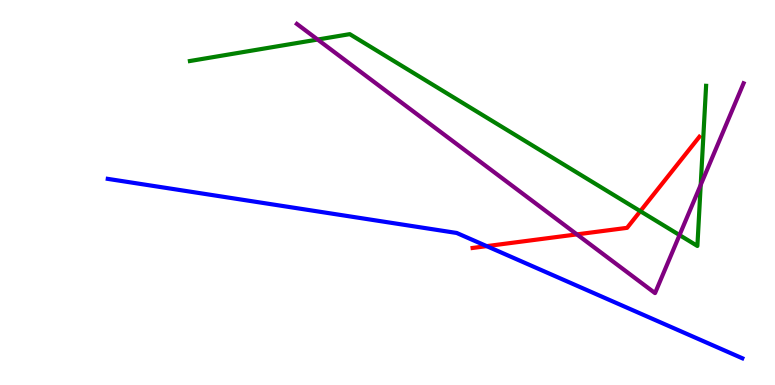[{'lines': ['blue', 'red'], 'intersections': [{'x': 6.28, 'y': 3.61}]}, {'lines': ['green', 'red'], 'intersections': [{'x': 8.26, 'y': 4.51}]}, {'lines': ['purple', 'red'], 'intersections': [{'x': 7.44, 'y': 3.91}]}, {'lines': ['blue', 'green'], 'intersections': []}, {'lines': ['blue', 'purple'], 'intersections': []}, {'lines': ['green', 'purple'], 'intersections': [{'x': 4.1, 'y': 8.97}, {'x': 8.77, 'y': 3.89}, {'x': 9.04, 'y': 5.2}]}]